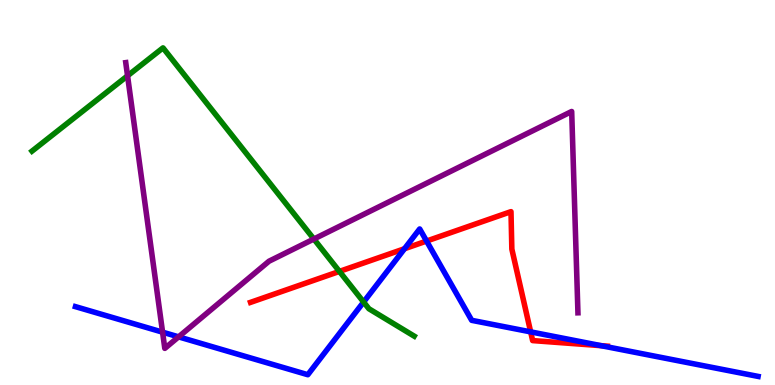[{'lines': ['blue', 'red'], 'intersections': [{'x': 5.22, 'y': 3.54}, {'x': 5.5, 'y': 3.74}, {'x': 6.85, 'y': 1.38}, {'x': 7.76, 'y': 1.02}]}, {'lines': ['green', 'red'], 'intersections': [{'x': 4.38, 'y': 2.95}]}, {'lines': ['purple', 'red'], 'intersections': []}, {'lines': ['blue', 'green'], 'intersections': [{'x': 4.69, 'y': 2.15}]}, {'lines': ['blue', 'purple'], 'intersections': [{'x': 2.1, 'y': 1.37}, {'x': 2.3, 'y': 1.25}]}, {'lines': ['green', 'purple'], 'intersections': [{'x': 1.65, 'y': 8.03}, {'x': 4.05, 'y': 3.79}]}]